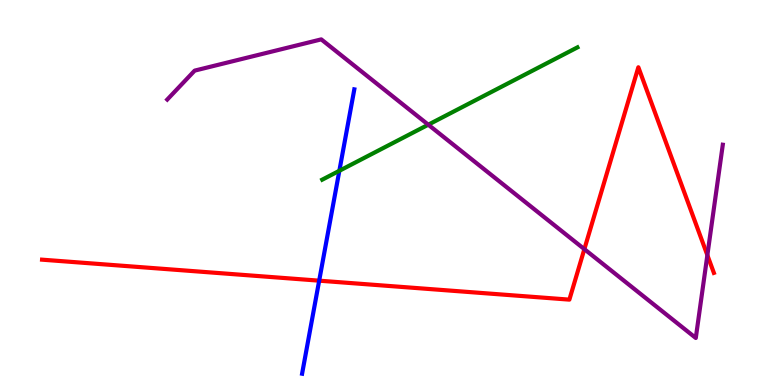[{'lines': ['blue', 'red'], 'intersections': [{'x': 4.12, 'y': 2.71}]}, {'lines': ['green', 'red'], 'intersections': []}, {'lines': ['purple', 'red'], 'intersections': [{'x': 7.54, 'y': 3.53}, {'x': 9.13, 'y': 3.37}]}, {'lines': ['blue', 'green'], 'intersections': [{'x': 4.38, 'y': 5.56}]}, {'lines': ['blue', 'purple'], 'intersections': []}, {'lines': ['green', 'purple'], 'intersections': [{'x': 5.53, 'y': 6.76}]}]